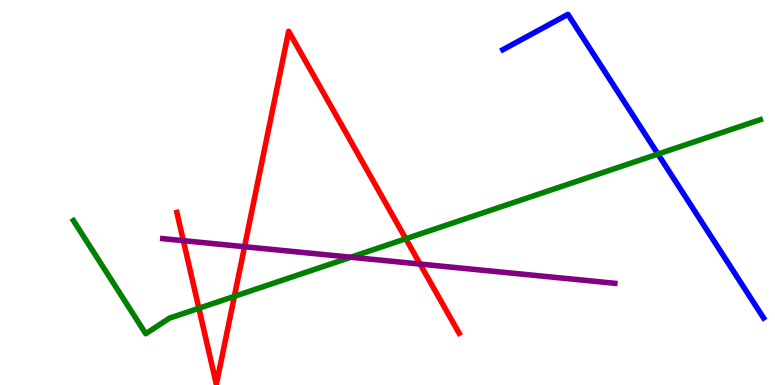[{'lines': ['blue', 'red'], 'intersections': []}, {'lines': ['green', 'red'], 'intersections': [{'x': 2.57, 'y': 1.99}, {'x': 3.02, 'y': 2.3}, {'x': 5.24, 'y': 3.8}]}, {'lines': ['purple', 'red'], 'intersections': [{'x': 2.37, 'y': 3.75}, {'x': 3.16, 'y': 3.59}, {'x': 5.42, 'y': 3.14}]}, {'lines': ['blue', 'green'], 'intersections': [{'x': 8.49, 'y': 6.0}]}, {'lines': ['blue', 'purple'], 'intersections': []}, {'lines': ['green', 'purple'], 'intersections': [{'x': 4.53, 'y': 3.32}]}]